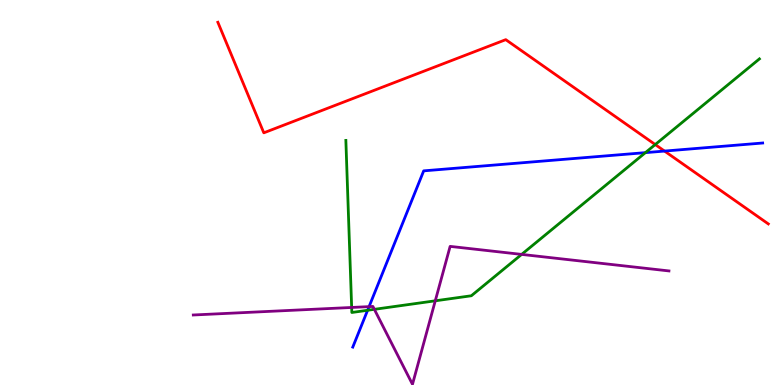[{'lines': ['blue', 'red'], 'intersections': [{'x': 8.57, 'y': 6.08}]}, {'lines': ['green', 'red'], 'intersections': [{'x': 8.45, 'y': 6.25}]}, {'lines': ['purple', 'red'], 'intersections': []}, {'lines': ['blue', 'green'], 'intersections': [{'x': 4.74, 'y': 1.94}, {'x': 8.33, 'y': 6.04}]}, {'lines': ['blue', 'purple'], 'intersections': [{'x': 4.76, 'y': 2.04}]}, {'lines': ['green', 'purple'], 'intersections': [{'x': 4.54, 'y': 2.01}, {'x': 4.83, 'y': 1.97}, {'x': 5.62, 'y': 2.19}, {'x': 6.73, 'y': 3.39}]}]